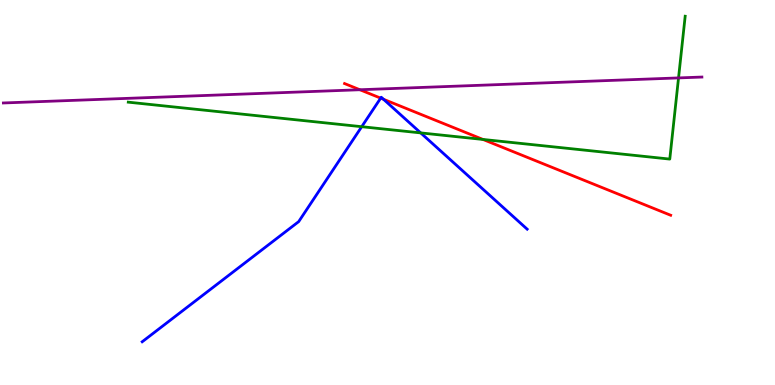[{'lines': ['blue', 'red'], 'intersections': [{'x': 4.91, 'y': 7.45}, {'x': 4.95, 'y': 7.42}]}, {'lines': ['green', 'red'], 'intersections': [{'x': 6.23, 'y': 6.38}]}, {'lines': ['purple', 'red'], 'intersections': [{'x': 4.64, 'y': 7.67}]}, {'lines': ['blue', 'green'], 'intersections': [{'x': 4.67, 'y': 6.71}, {'x': 5.43, 'y': 6.55}]}, {'lines': ['blue', 'purple'], 'intersections': []}, {'lines': ['green', 'purple'], 'intersections': [{'x': 8.76, 'y': 7.98}]}]